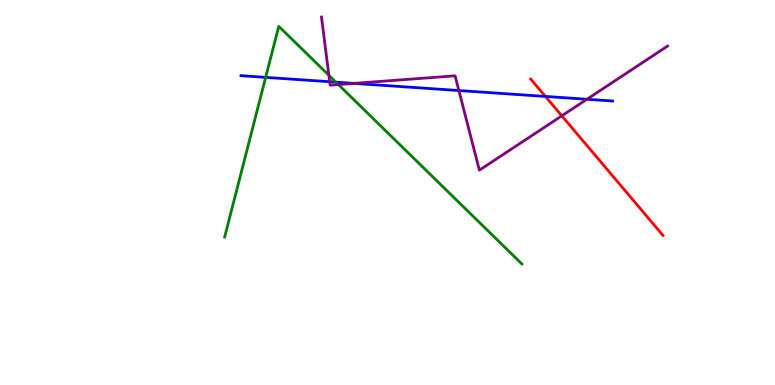[{'lines': ['blue', 'red'], 'intersections': [{'x': 7.04, 'y': 7.5}]}, {'lines': ['green', 'red'], 'intersections': []}, {'lines': ['purple', 'red'], 'intersections': [{'x': 7.25, 'y': 6.99}]}, {'lines': ['blue', 'green'], 'intersections': [{'x': 3.43, 'y': 7.99}, {'x': 4.33, 'y': 7.87}]}, {'lines': ['blue', 'purple'], 'intersections': [{'x': 4.25, 'y': 7.88}, {'x': 4.57, 'y': 7.83}, {'x': 5.92, 'y': 7.65}, {'x': 7.57, 'y': 7.42}]}, {'lines': ['green', 'purple'], 'intersections': [{'x': 4.24, 'y': 8.04}, {'x': 4.37, 'y': 7.8}]}]